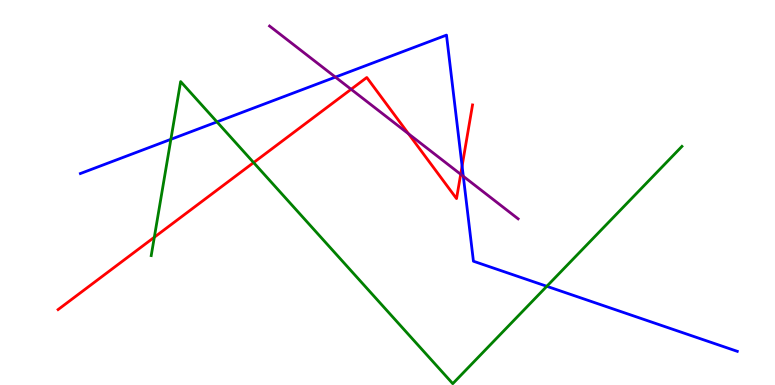[{'lines': ['blue', 'red'], 'intersections': [{'x': 5.96, 'y': 5.69}]}, {'lines': ['green', 'red'], 'intersections': [{'x': 1.99, 'y': 3.84}, {'x': 3.27, 'y': 5.78}]}, {'lines': ['purple', 'red'], 'intersections': [{'x': 4.53, 'y': 7.68}, {'x': 5.27, 'y': 6.52}, {'x': 5.94, 'y': 5.47}]}, {'lines': ['blue', 'green'], 'intersections': [{'x': 2.2, 'y': 6.38}, {'x': 2.8, 'y': 6.83}, {'x': 7.06, 'y': 2.56}]}, {'lines': ['blue', 'purple'], 'intersections': [{'x': 4.33, 'y': 8.0}, {'x': 5.98, 'y': 5.42}]}, {'lines': ['green', 'purple'], 'intersections': []}]